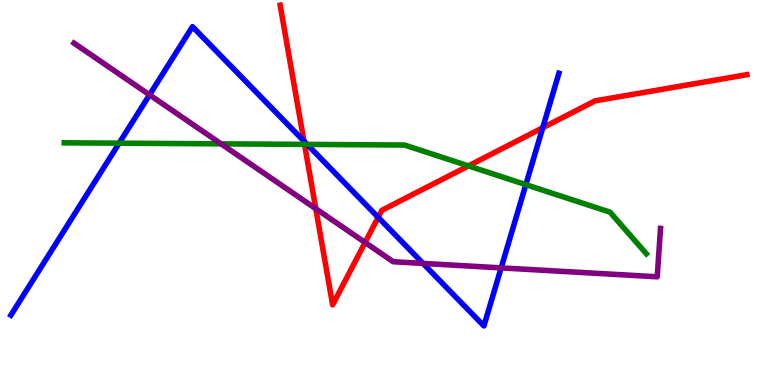[{'lines': ['blue', 'red'], 'intersections': [{'x': 3.92, 'y': 6.33}, {'x': 4.88, 'y': 4.36}, {'x': 7.0, 'y': 6.68}]}, {'lines': ['green', 'red'], 'intersections': [{'x': 3.93, 'y': 6.25}, {'x': 6.04, 'y': 5.69}]}, {'lines': ['purple', 'red'], 'intersections': [{'x': 4.07, 'y': 4.58}, {'x': 4.71, 'y': 3.7}]}, {'lines': ['blue', 'green'], 'intersections': [{'x': 1.54, 'y': 6.28}, {'x': 3.96, 'y': 6.25}, {'x': 6.79, 'y': 5.2}]}, {'lines': ['blue', 'purple'], 'intersections': [{'x': 1.93, 'y': 7.54}, {'x': 5.46, 'y': 3.16}, {'x': 6.47, 'y': 3.04}]}, {'lines': ['green', 'purple'], 'intersections': [{'x': 2.85, 'y': 6.26}]}]